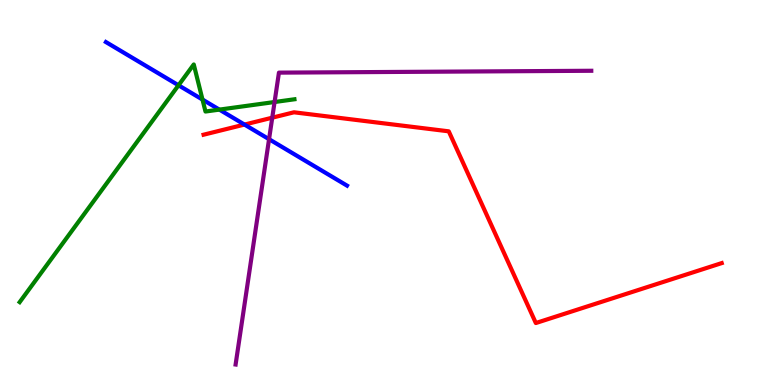[{'lines': ['blue', 'red'], 'intersections': [{'x': 3.15, 'y': 6.76}]}, {'lines': ['green', 'red'], 'intersections': []}, {'lines': ['purple', 'red'], 'intersections': [{'x': 3.51, 'y': 6.94}]}, {'lines': ['blue', 'green'], 'intersections': [{'x': 2.3, 'y': 7.78}, {'x': 2.61, 'y': 7.41}, {'x': 2.83, 'y': 7.15}]}, {'lines': ['blue', 'purple'], 'intersections': [{'x': 3.47, 'y': 6.38}]}, {'lines': ['green', 'purple'], 'intersections': [{'x': 3.54, 'y': 7.35}]}]